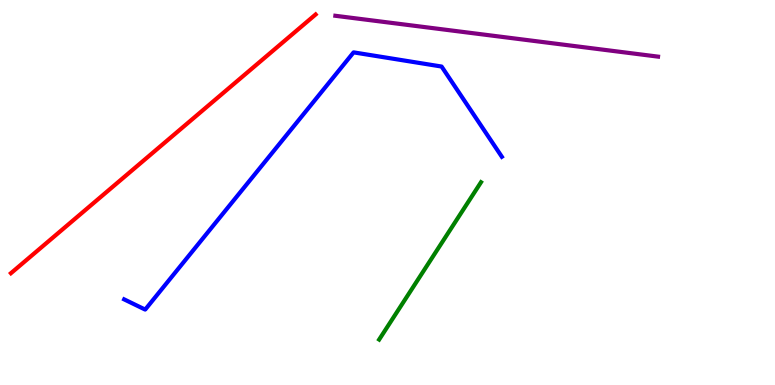[{'lines': ['blue', 'red'], 'intersections': []}, {'lines': ['green', 'red'], 'intersections': []}, {'lines': ['purple', 'red'], 'intersections': []}, {'lines': ['blue', 'green'], 'intersections': []}, {'lines': ['blue', 'purple'], 'intersections': []}, {'lines': ['green', 'purple'], 'intersections': []}]